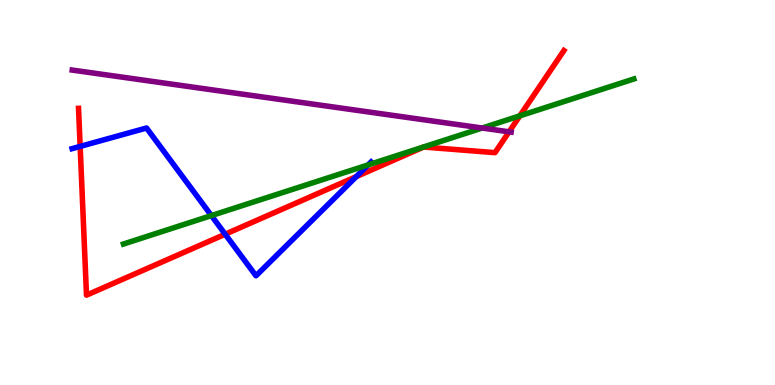[{'lines': ['blue', 'red'], 'intersections': [{'x': 1.03, 'y': 6.2}, {'x': 2.91, 'y': 3.92}, {'x': 4.6, 'y': 5.41}]}, {'lines': ['green', 'red'], 'intersections': [{'x': 6.71, 'y': 6.99}]}, {'lines': ['purple', 'red'], 'intersections': [{'x': 6.57, 'y': 6.58}]}, {'lines': ['blue', 'green'], 'intersections': [{'x': 2.73, 'y': 4.4}, {'x': 4.75, 'y': 5.72}]}, {'lines': ['blue', 'purple'], 'intersections': []}, {'lines': ['green', 'purple'], 'intersections': [{'x': 6.22, 'y': 6.67}]}]